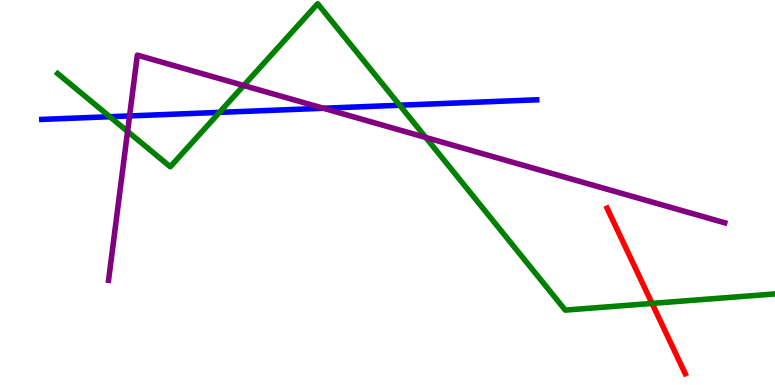[{'lines': ['blue', 'red'], 'intersections': []}, {'lines': ['green', 'red'], 'intersections': [{'x': 8.41, 'y': 2.12}]}, {'lines': ['purple', 'red'], 'intersections': []}, {'lines': ['blue', 'green'], 'intersections': [{'x': 1.42, 'y': 6.97}, {'x': 2.83, 'y': 7.08}, {'x': 5.16, 'y': 7.27}]}, {'lines': ['blue', 'purple'], 'intersections': [{'x': 1.67, 'y': 6.99}, {'x': 4.17, 'y': 7.19}]}, {'lines': ['green', 'purple'], 'intersections': [{'x': 1.65, 'y': 6.59}, {'x': 3.14, 'y': 7.78}, {'x': 5.49, 'y': 6.43}]}]